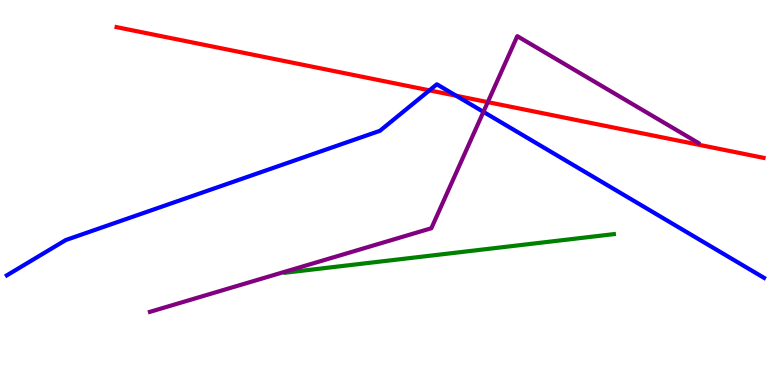[{'lines': ['blue', 'red'], 'intersections': [{'x': 5.54, 'y': 7.65}, {'x': 5.89, 'y': 7.51}]}, {'lines': ['green', 'red'], 'intersections': []}, {'lines': ['purple', 'red'], 'intersections': [{'x': 6.29, 'y': 7.35}]}, {'lines': ['blue', 'green'], 'intersections': []}, {'lines': ['blue', 'purple'], 'intersections': [{'x': 6.24, 'y': 7.09}]}, {'lines': ['green', 'purple'], 'intersections': []}]